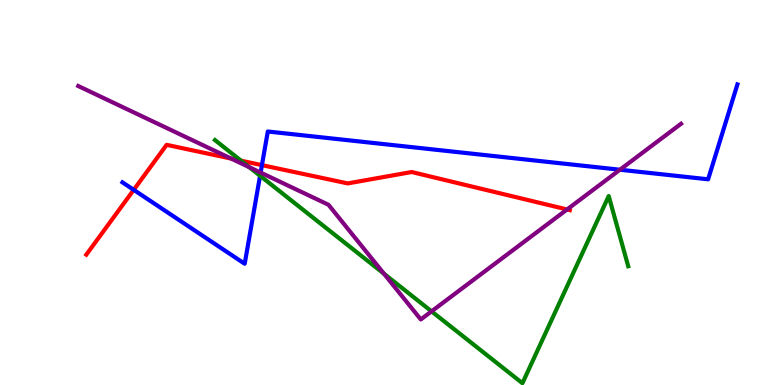[{'lines': ['blue', 'red'], 'intersections': [{'x': 1.73, 'y': 5.07}, {'x': 3.38, 'y': 5.71}]}, {'lines': ['green', 'red'], 'intersections': [{'x': 3.11, 'y': 5.83}]}, {'lines': ['purple', 'red'], 'intersections': [{'x': 2.98, 'y': 5.88}, {'x': 7.32, 'y': 4.56}]}, {'lines': ['blue', 'green'], 'intersections': [{'x': 3.36, 'y': 5.43}]}, {'lines': ['blue', 'purple'], 'intersections': [{'x': 3.36, 'y': 5.52}, {'x': 8.0, 'y': 5.59}]}, {'lines': ['green', 'purple'], 'intersections': [{'x': 3.22, 'y': 5.66}, {'x': 4.95, 'y': 2.89}, {'x': 5.57, 'y': 1.91}]}]